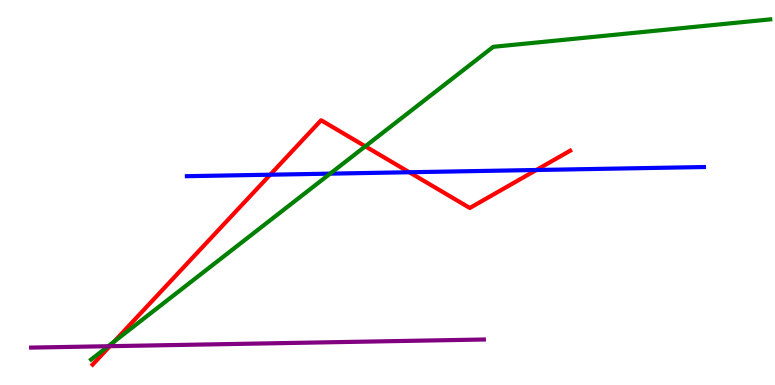[{'lines': ['blue', 'red'], 'intersections': [{'x': 3.49, 'y': 5.46}, {'x': 5.28, 'y': 5.53}, {'x': 6.92, 'y': 5.58}]}, {'lines': ['green', 'red'], 'intersections': [{'x': 1.47, 'y': 1.12}, {'x': 4.71, 'y': 6.2}]}, {'lines': ['purple', 'red'], 'intersections': [{'x': 1.42, 'y': 1.01}]}, {'lines': ['blue', 'green'], 'intersections': [{'x': 4.26, 'y': 5.49}]}, {'lines': ['blue', 'purple'], 'intersections': []}, {'lines': ['green', 'purple'], 'intersections': [{'x': 1.4, 'y': 1.01}]}]